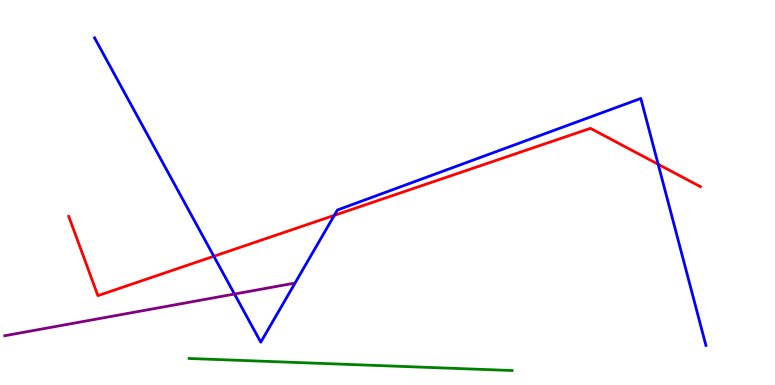[{'lines': ['blue', 'red'], 'intersections': [{'x': 2.76, 'y': 3.34}, {'x': 4.31, 'y': 4.41}, {'x': 8.49, 'y': 5.73}]}, {'lines': ['green', 'red'], 'intersections': []}, {'lines': ['purple', 'red'], 'intersections': []}, {'lines': ['blue', 'green'], 'intersections': []}, {'lines': ['blue', 'purple'], 'intersections': [{'x': 3.03, 'y': 2.36}]}, {'lines': ['green', 'purple'], 'intersections': []}]